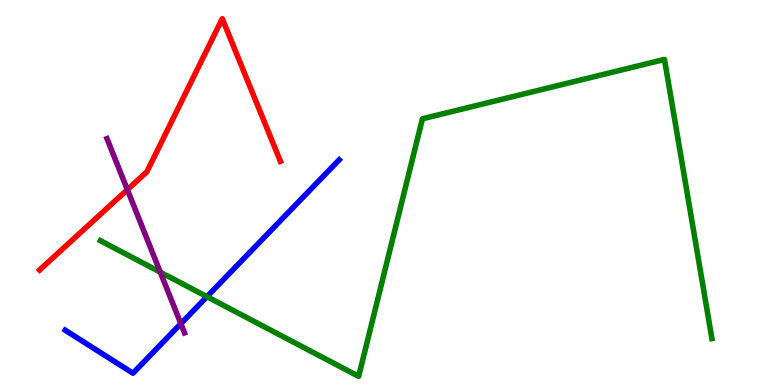[{'lines': ['blue', 'red'], 'intersections': []}, {'lines': ['green', 'red'], 'intersections': []}, {'lines': ['purple', 'red'], 'intersections': [{'x': 1.64, 'y': 5.07}]}, {'lines': ['blue', 'green'], 'intersections': [{'x': 2.67, 'y': 2.29}]}, {'lines': ['blue', 'purple'], 'intersections': [{'x': 2.33, 'y': 1.59}]}, {'lines': ['green', 'purple'], 'intersections': [{'x': 2.07, 'y': 2.93}]}]